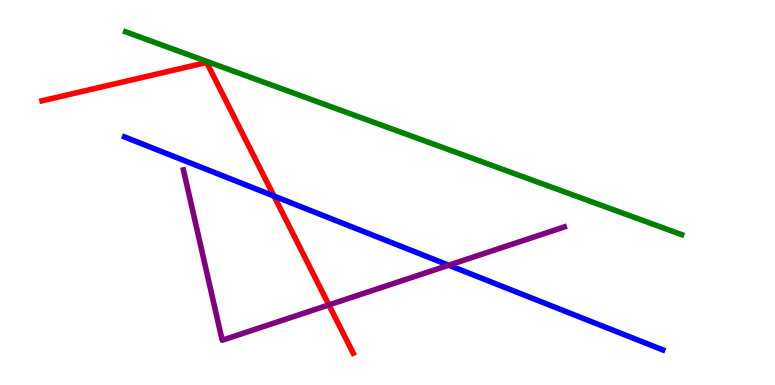[{'lines': ['blue', 'red'], 'intersections': [{'x': 3.54, 'y': 4.91}]}, {'lines': ['green', 'red'], 'intersections': []}, {'lines': ['purple', 'red'], 'intersections': [{'x': 4.24, 'y': 2.08}]}, {'lines': ['blue', 'green'], 'intersections': []}, {'lines': ['blue', 'purple'], 'intersections': [{'x': 5.79, 'y': 3.11}]}, {'lines': ['green', 'purple'], 'intersections': []}]